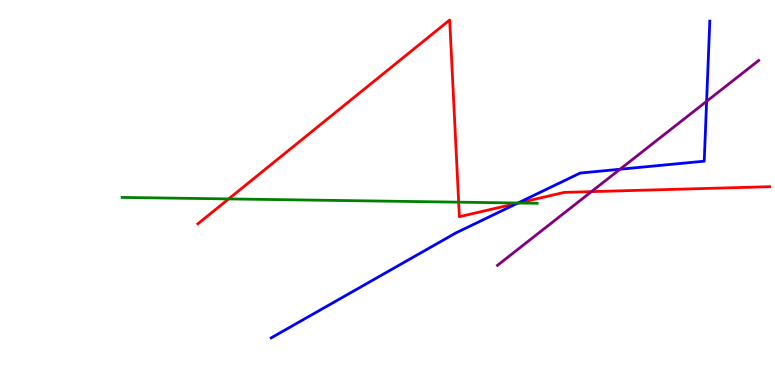[{'lines': ['blue', 'red'], 'intersections': [{'x': 6.68, 'y': 4.72}]}, {'lines': ['green', 'red'], 'intersections': [{'x': 2.95, 'y': 4.83}, {'x': 5.92, 'y': 4.75}, {'x': 6.69, 'y': 4.73}]}, {'lines': ['purple', 'red'], 'intersections': [{'x': 7.63, 'y': 5.02}]}, {'lines': ['blue', 'green'], 'intersections': [{'x': 6.68, 'y': 4.73}]}, {'lines': ['blue', 'purple'], 'intersections': [{'x': 8.0, 'y': 5.6}, {'x': 9.12, 'y': 7.37}]}, {'lines': ['green', 'purple'], 'intersections': []}]